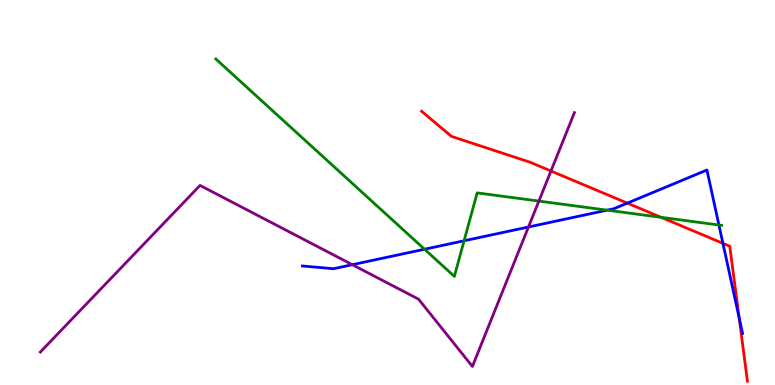[{'lines': ['blue', 'red'], 'intersections': [{'x': 8.09, 'y': 4.72}, {'x': 9.33, 'y': 3.68}, {'x': 9.54, 'y': 1.75}]}, {'lines': ['green', 'red'], 'intersections': [{'x': 8.53, 'y': 4.36}]}, {'lines': ['purple', 'red'], 'intersections': [{'x': 7.11, 'y': 5.56}]}, {'lines': ['blue', 'green'], 'intersections': [{'x': 5.48, 'y': 3.53}, {'x': 5.99, 'y': 3.75}, {'x': 7.83, 'y': 4.54}, {'x': 9.28, 'y': 4.16}]}, {'lines': ['blue', 'purple'], 'intersections': [{'x': 4.55, 'y': 3.12}, {'x': 6.82, 'y': 4.1}]}, {'lines': ['green', 'purple'], 'intersections': [{'x': 6.95, 'y': 4.78}]}]